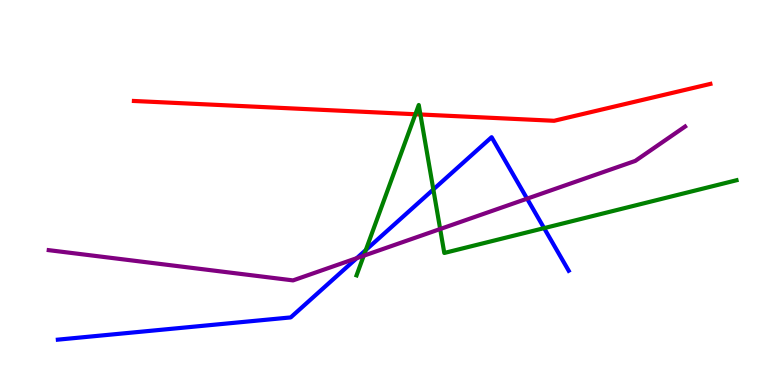[{'lines': ['blue', 'red'], 'intersections': []}, {'lines': ['green', 'red'], 'intersections': [{'x': 5.36, 'y': 7.03}, {'x': 5.42, 'y': 7.03}]}, {'lines': ['purple', 'red'], 'intersections': []}, {'lines': ['blue', 'green'], 'intersections': [{'x': 4.72, 'y': 3.51}, {'x': 5.59, 'y': 5.08}, {'x': 7.02, 'y': 4.07}]}, {'lines': ['blue', 'purple'], 'intersections': [{'x': 4.6, 'y': 3.3}, {'x': 6.8, 'y': 4.84}]}, {'lines': ['green', 'purple'], 'intersections': [{'x': 4.69, 'y': 3.36}, {'x': 5.68, 'y': 4.05}]}]